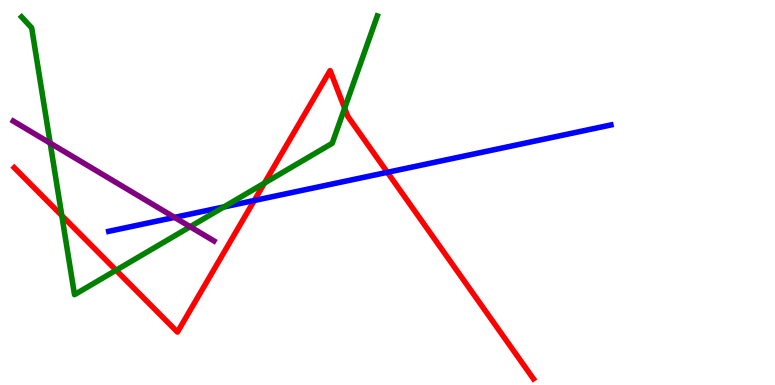[{'lines': ['blue', 'red'], 'intersections': [{'x': 3.28, 'y': 4.79}, {'x': 5.0, 'y': 5.52}]}, {'lines': ['green', 'red'], 'intersections': [{'x': 0.797, 'y': 4.4}, {'x': 1.5, 'y': 2.98}, {'x': 3.41, 'y': 5.24}, {'x': 4.45, 'y': 7.19}]}, {'lines': ['purple', 'red'], 'intersections': []}, {'lines': ['blue', 'green'], 'intersections': [{'x': 2.89, 'y': 4.62}]}, {'lines': ['blue', 'purple'], 'intersections': [{'x': 2.25, 'y': 4.35}]}, {'lines': ['green', 'purple'], 'intersections': [{'x': 0.647, 'y': 6.28}, {'x': 2.45, 'y': 4.11}]}]